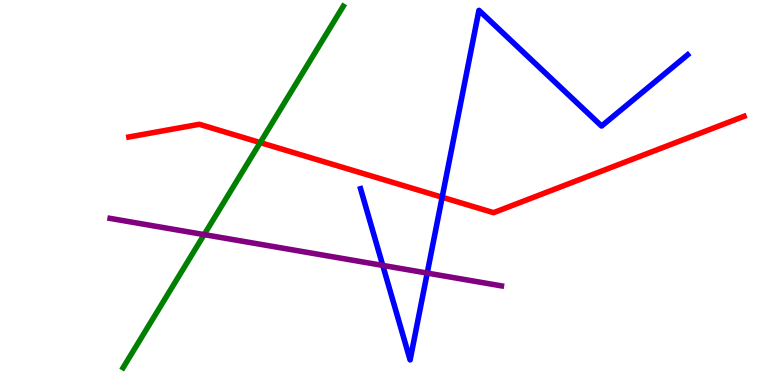[{'lines': ['blue', 'red'], 'intersections': [{'x': 5.71, 'y': 4.88}]}, {'lines': ['green', 'red'], 'intersections': [{'x': 3.36, 'y': 6.3}]}, {'lines': ['purple', 'red'], 'intersections': []}, {'lines': ['blue', 'green'], 'intersections': []}, {'lines': ['blue', 'purple'], 'intersections': [{'x': 4.94, 'y': 3.11}, {'x': 5.51, 'y': 2.91}]}, {'lines': ['green', 'purple'], 'intersections': [{'x': 2.63, 'y': 3.91}]}]